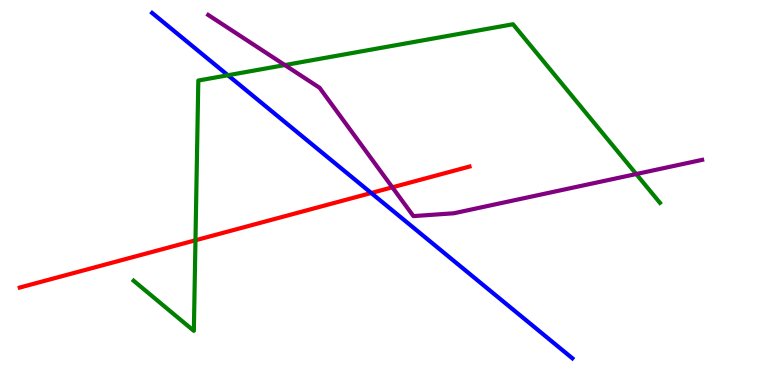[{'lines': ['blue', 'red'], 'intersections': [{'x': 4.79, 'y': 4.99}]}, {'lines': ['green', 'red'], 'intersections': [{'x': 2.52, 'y': 3.76}]}, {'lines': ['purple', 'red'], 'intersections': [{'x': 5.06, 'y': 5.13}]}, {'lines': ['blue', 'green'], 'intersections': [{'x': 2.94, 'y': 8.05}]}, {'lines': ['blue', 'purple'], 'intersections': []}, {'lines': ['green', 'purple'], 'intersections': [{'x': 3.68, 'y': 8.31}, {'x': 8.21, 'y': 5.48}]}]